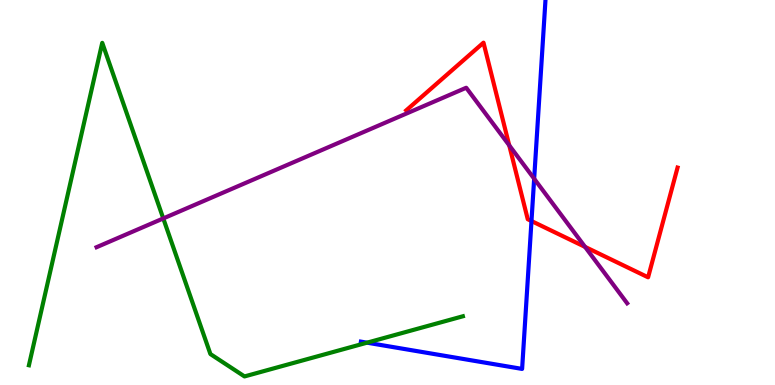[{'lines': ['blue', 'red'], 'intersections': [{'x': 6.86, 'y': 4.26}]}, {'lines': ['green', 'red'], 'intersections': []}, {'lines': ['purple', 'red'], 'intersections': [{'x': 6.57, 'y': 6.22}, {'x': 7.55, 'y': 3.59}]}, {'lines': ['blue', 'green'], 'intersections': [{'x': 4.74, 'y': 1.1}]}, {'lines': ['blue', 'purple'], 'intersections': [{'x': 6.89, 'y': 5.36}]}, {'lines': ['green', 'purple'], 'intersections': [{'x': 2.11, 'y': 4.33}]}]